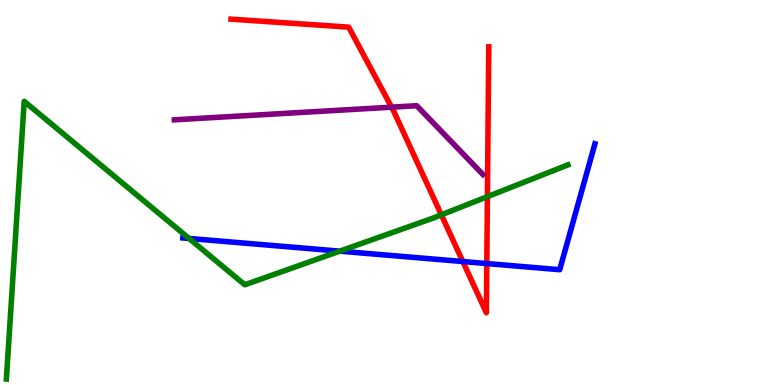[{'lines': ['blue', 'red'], 'intersections': [{'x': 5.97, 'y': 3.21}, {'x': 6.28, 'y': 3.15}]}, {'lines': ['green', 'red'], 'intersections': [{'x': 5.69, 'y': 4.42}, {'x': 6.29, 'y': 4.89}]}, {'lines': ['purple', 'red'], 'intersections': [{'x': 5.05, 'y': 7.22}]}, {'lines': ['blue', 'green'], 'intersections': [{'x': 2.44, 'y': 3.81}, {'x': 4.38, 'y': 3.48}]}, {'lines': ['blue', 'purple'], 'intersections': []}, {'lines': ['green', 'purple'], 'intersections': []}]